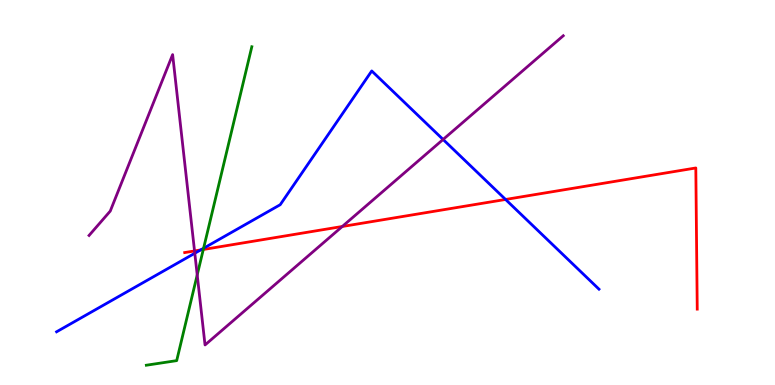[{'lines': ['blue', 'red'], 'intersections': [{'x': 2.59, 'y': 3.51}, {'x': 6.52, 'y': 4.82}]}, {'lines': ['green', 'red'], 'intersections': [{'x': 2.62, 'y': 3.52}]}, {'lines': ['purple', 'red'], 'intersections': [{'x': 2.51, 'y': 3.48}, {'x': 4.42, 'y': 4.12}]}, {'lines': ['blue', 'green'], 'intersections': [{'x': 2.63, 'y': 3.55}]}, {'lines': ['blue', 'purple'], 'intersections': [{'x': 2.51, 'y': 3.42}, {'x': 5.72, 'y': 6.38}]}, {'lines': ['green', 'purple'], 'intersections': [{'x': 2.54, 'y': 2.86}]}]